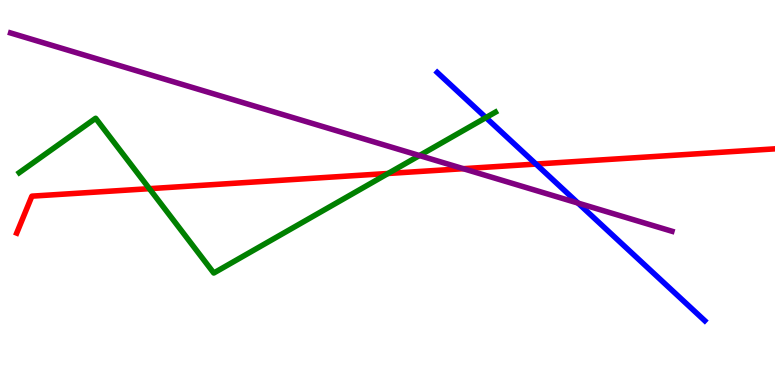[{'lines': ['blue', 'red'], 'intersections': [{'x': 6.92, 'y': 5.74}]}, {'lines': ['green', 'red'], 'intersections': [{'x': 1.93, 'y': 5.1}, {'x': 5.01, 'y': 5.49}]}, {'lines': ['purple', 'red'], 'intersections': [{'x': 5.98, 'y': 5.62}]}, {'lines': ['blue', 'green'], 'intersections': [{'x': 6.27, 'y': 6.95}]}, {'lines': ['blue', 'purple'], 'intersections': [{'x': 7.46, 'y': 4.73}]}, {'lines': ['green', 'purple'], 'intersections': [{'x': 5.41, 'y': 5.96}]}]